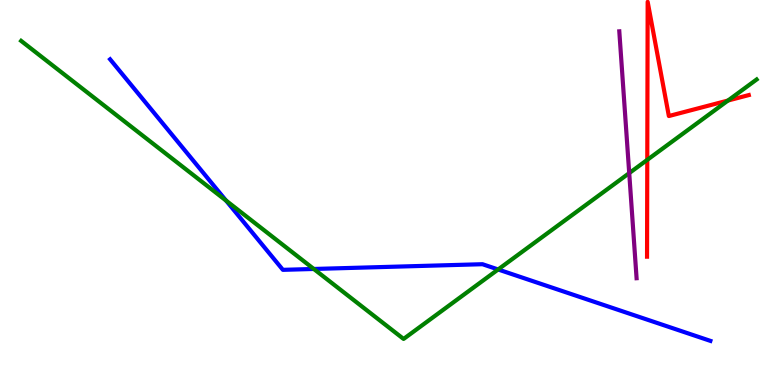[{'lines': ['blue', 'red'], 'intersections': []}, {'lines': ['green', 'red'], 'intersections': [{'x': 8.35, 'y': 5.85}, {'x': 9.39, 'y': 7.39}]}, {'lines': ['purple', 'red'], 'intersections': []}, {'lines': ['blue', 'green'], 'intersections': [{'x': 2.92, 'y': 4.79}, {'x': 4.05, 'y': 3.01}, {'x': 6.43, 'y': 3.0}]}, {'lines': ['blue', 'purple'], 'intersections': []}, {'lines': ['green', 'purple'], 'intersections': [{'x': 8.12, 'y': 5.5}]}]